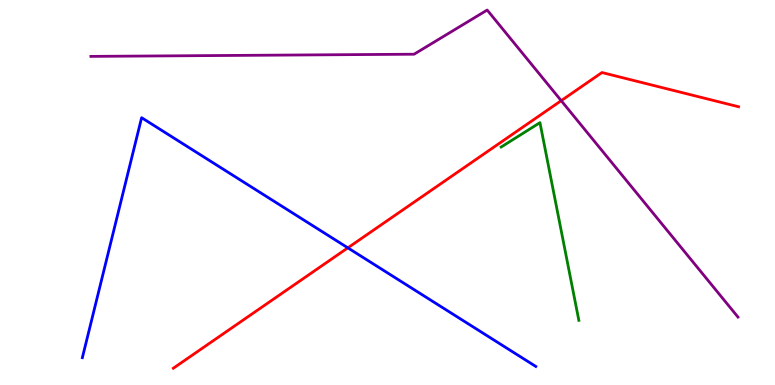[{'lines': ['blue', 'red'], 'intersections': [{'x': 4.49, 'y': 3.56}]}, {'lines': ['green', 'red'], 'intersections': []}, {'lines': ['purple', 'red'], 'intersections': [{'x': 7.24, 'y': 7.39}]}, {'lines': ['blue', 'green'], 'intersections': []}, {'lines': ['blue', 'purple'], 'intersections': []}, {'lines': ['green', 'purple'], 'intersections': []}]